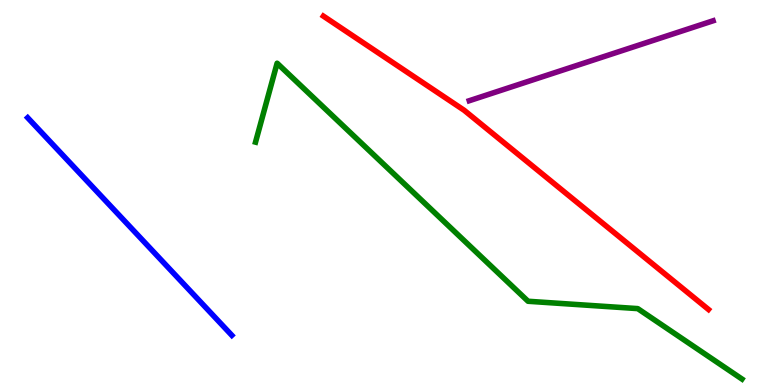[{'lines': ['blue', 'red'], 'intersections': []}, {'lines': ['green', 'red'], 'intersections': []}, {'lines': ['purple', 'red'], 'intersections': []}, {'lines': ['blue', 'green'], 'intersections': []}, {'lines': ['blue', 'purple'], 'intersections': []}, {'lines': ['green', 'purple'], 'intersections': []}]